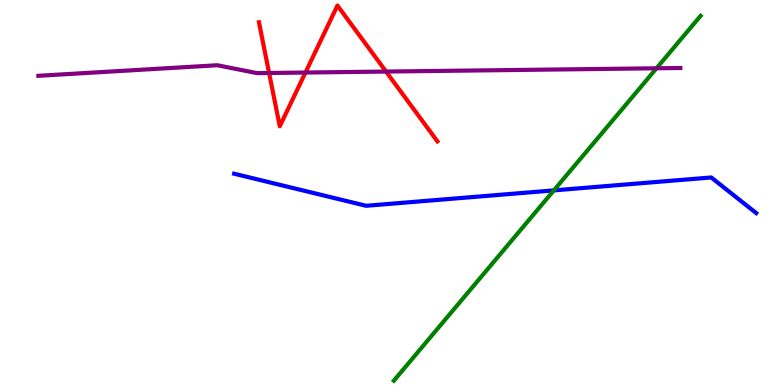[{'lines': ['blue', 'red'], 'intersections': []}, {'lines': ['green', 'red'], 'intersections': []}, {'lines': ['purple', 'red'], 'intersections': [{'x': 3.47, 'y': 8.1}, {'x': 3.94, 'y': 8.12}, {'x': 4.98, 'y': 8.14}]}, {'lines': ['blue', 'green'], 'intersections': [{'x': 7.15, 'y': 5.06}]}, {'lines': ['blue', 'purple'], 'intersections': []}, {'lines': ['green', 'purple'], 'intersections': [{'x': 8.47, 'y': 8.23}]}]